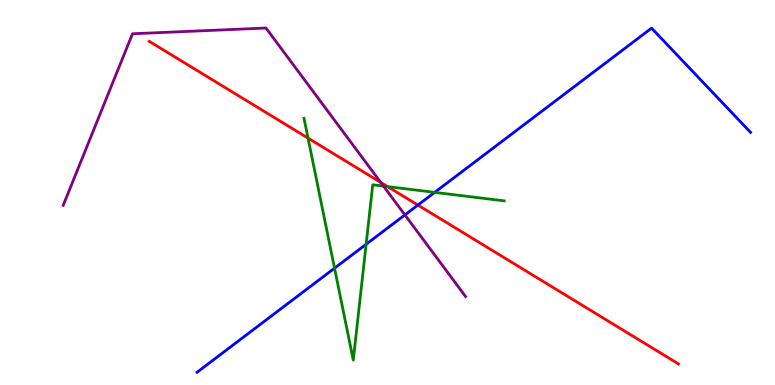[{'lines': ['blue', 'red'], 'intersections': [{'x': 5.39, 'y': 4.67}]}, {'lines': ['green', 'red'], 'intersections': [{'x': 3.97, 'y': 6.41}, {'x': 5.0, 'y': 5.15}]}, {'lines': ['purple', 'red'], 'intersections': [{'x': 4.91, 'y': 5.26}]}, {'lines': ['blue', 'green'], 'intersections': [{'x': 4.32, 'y': 3.03}, {'x': 4.72, 'y': 3.66}, {'x': 5.61, 'y': 5.0}]}, {'lines': ['blue', 'purple'], 'intersections': [{'x': 5.22, 'y': 4.42}]}, {'lines': ['green', 'purple'], 'intersections': [{'x': 4.95, 'y': 5.17}]}]